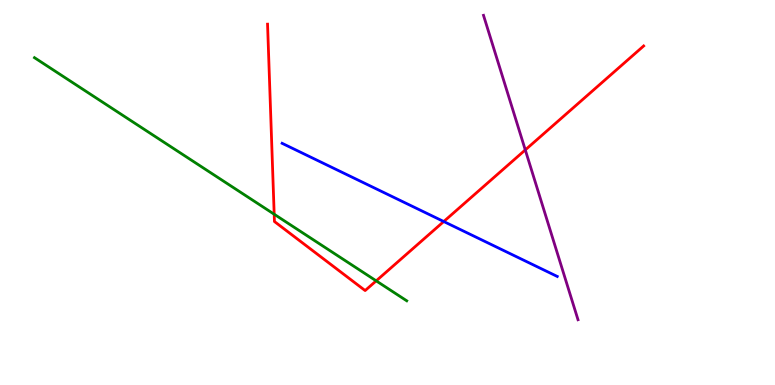[{'lines': ['blue', 'red'], 'intersections': [{'x': 5.73, 'y': 4.25}]}, {'lines': ['green', 'red'], 'intersections': [{'x': 3.54, 'y': 4.44}, {'x': 4.85, 'y': 2.71}]}, {'lines': ['purple', 'red'], 'intersections': [{'x': 6.78, 'y': 6.11}]}, {'lines': ['blue', 'green'], 'intersections': []}, {'lines': ['blue', 'purple'], 'intersections': []}, {'lines': ['green', 'purple'], 'intersections': []}]